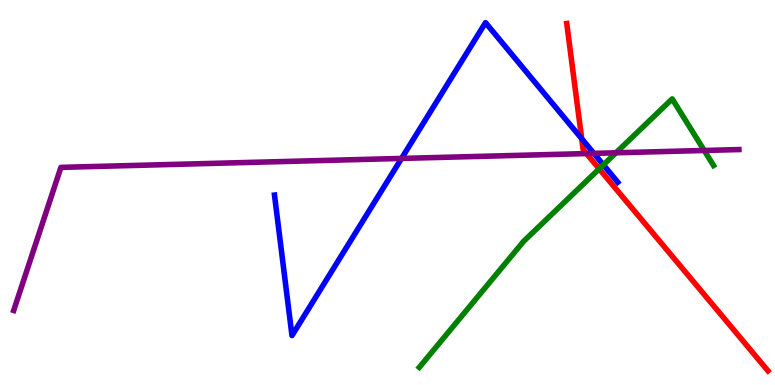[{'lines': ['blue', 'red'], 'intersections': [{'x': 7.51, 'y': 6.4}]}, {'lines': ['green', 'red'], 'intersections': [{'x': 7.73, 'y': 5.61}]}, {'lines': ['purple', 'red'], 'intersections': [{'x': 7.57, 'y': 6.01}]}, {'lines': ['blue', 'green'], 'intersections': [{'x': 7.79, 'y': 5.72}]}, {'lines': ['blue', 'purple'], 'intersections': [{'x': 5.18, 'y': 5.89}, {'x': 7.66, 'y': 6.02}]}, {'lines': ['green', 'purple'], 'intersections': [{'x': 7.95, 'y': 6.03}, {'x': 9.09, 'y': 6.09}]}]